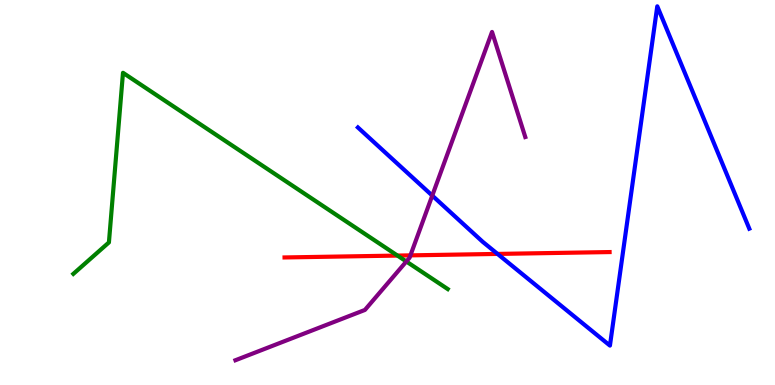[{'lines': ['blue', 'red'], 'intersections': [{'x': 6.42, 'y': 3.4}]}, {'lines': ['green', 'red'], 'intersections': [{'x': 5.13, 'y': 3.36}]}, {'lines': ['purple', 'red'], 'intersections': [{'x': 5.3, 'y': 3.37}]}, {'lines': ['blue', 'green'], 'intersections': []}, {'lines': ['blue', 'purple'], 'intersections': [{'x': 5.58, 'y': 4.92}]}, {'lines': ['green', 'purple'], 'intersections': [{'x': 5.24, 'y': 3.21}]}]